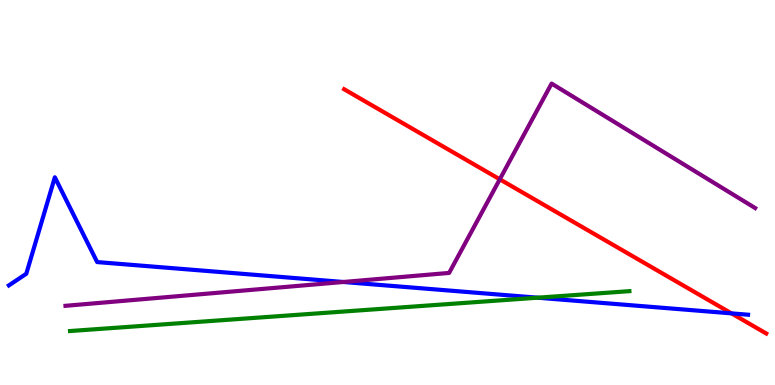[{'lines': ['blue', 'red'], 'intersections': [{'x': 9.44, 'y': 1.86}]}, {'lines': ['green', 'red'], 'intersections': []}, {'lines': ['purple', 'red'], 'intersections': [{'x': 6.45, 'y': 5.34}]}, {'lines': ['blue', 'green'], 'intersections': [{'x': 6.94, 'y': 2.27}]}, {'lines': ['blue', 'purple'], 'intersections': [{'x': 4.43, 'y': 2.68}]}, {'lines': ['green', 'purple'], 'intersections': []}]